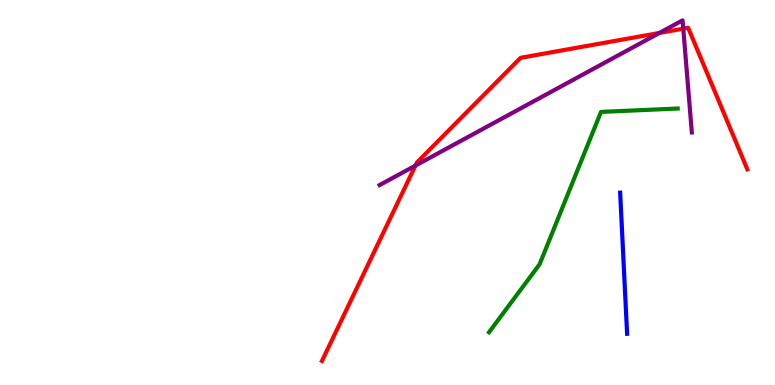[{'lines': ['blue', 'red'], 'intersections': []}, {'lines': ['green', 'red'], 'intersections': []}, {'lines': ['purple', 'red'], 'intersections': [{'x': 5.36, 'y': 5.7}, {'x': 8.51, 'y': 9.14}, {'x': 8.82, 'y': 9.26}]}, {'lines': ['blue', 'green'], 'intersections': []}, {'lines': ['blue', 'purple'], 'intersections': []}, {'lines': ['green', 'purple'], 'intersections': []}]